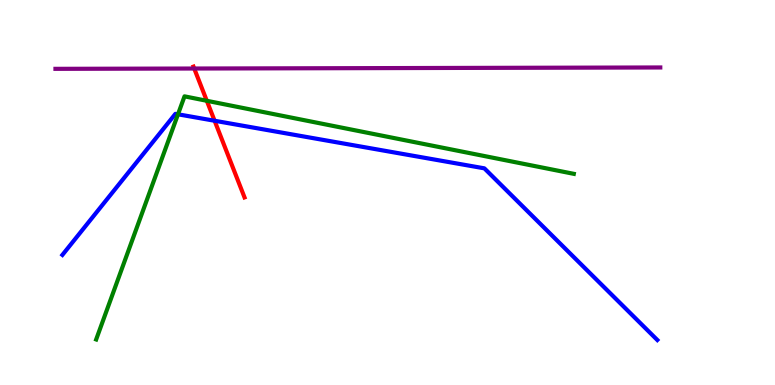[{'lines': ['blue', 'red'], 'intersections': [{'x': 2.77, 'y': 6.86}]}, {'lines': ['green', 'red'], 'intersections': [{'x': 2.67, 'y': 7.38}]}, {'lines': ['purple', 'red'], 'intersections': [{'x': 2.51, 'y': 8.22}]}, {'lines': ['blue', 'green'], 'intersections': [{'x': 2.3, 'y': 7.03}]}, {'lines': ['blue', 'purple'], 'intersections': []}, {'lines': ['green', 'purple'], 'intersections': []}]